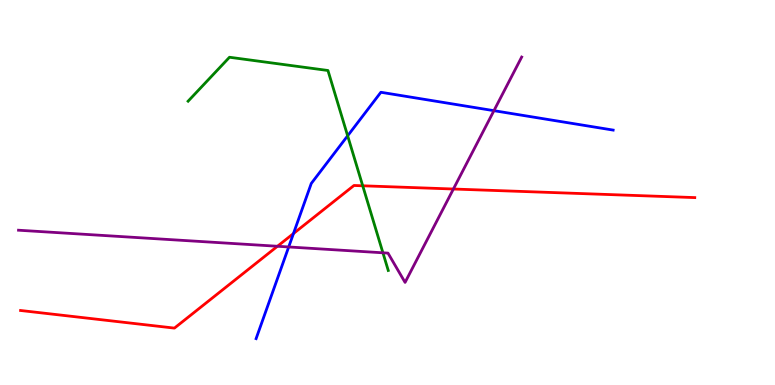[{'lines': ['blue', 'red'], 'intersections': [{'x': 3.79, 'y': 3.93}]}, {'lines': ['green', 'red'], 'intersections': [{'x': 4.68, 'y': 5.17}]}, {'lines': ['purple', 'red'], 'intersections': [{'x': 3.58, 'y': 3.6}, {'x': 5.85, 'y': 5.09}]}, {'lines': ['blue', 'green'], 'intersections': [{'x': 4.49, 'y': 6.47}]}, {'lines': ['blue', 'purple'], 'intersections': [{'x': 3.73, 'y': 3.59}, {'x': 6.37, 'y': 7.13}]}, {'lines': ['green', 'purple'], 'intersections': [{'x': 4.94, 'y': 3.43}]}]